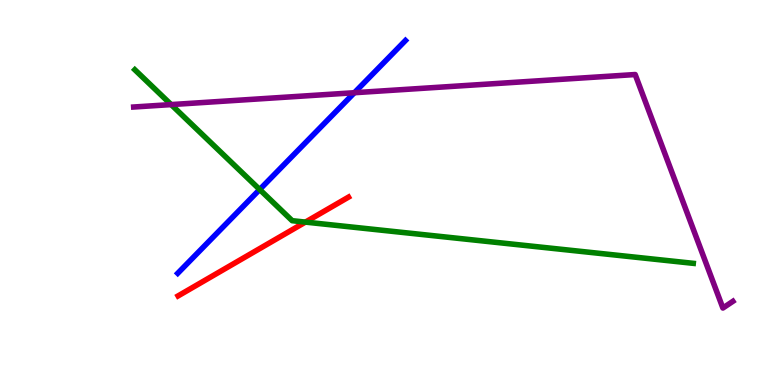[{'lines': ['blue', 'red'], 'intersections': []}, {'lines': ['green', 'red'], 'intersections': [{'x': 3.94, 'y': 4.23}]}, {'lines': ['purple', 'red'], 'intersections': []}, {'lines': ['blue', 'green'], 'intersections': [{'x': 3.35, 'y': 5.08}]}, {'lines': ['blue', 'purple'], 'intersections': [{'x': 4.57, 'y': 7.59}]}, {'lines': ['green', 'purple'], 'intersections': [{'x': 2.21, 'y': 7.28}]}]